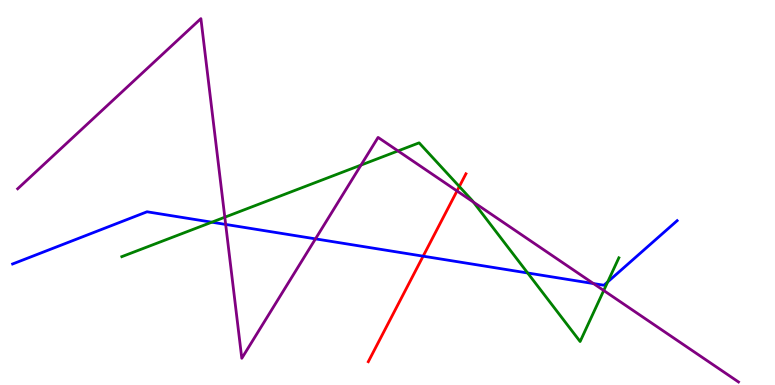[{'lines': ['blue', 'red'], 'intersections': [{'x': 5.46, 'y': 3.35}]}, {'lines': ['green', 'red'], 'intersections': [{'x': 5.93, 'y': 5.16}]}, {'lines': ['purple', 'red'], 'intersections': [{'x': 5.9, 'y': 5.04}]}, {'lines': ['blue', 'green'], 'intersections': [{'x': 2.73, 'y': 4.23}, {'x': 6.81, 'y': 2.91}, {'x': 7.84, 'y': 2.68}]}, {'lines': ['blue', 'purple'], 'intersections': [{'x': 2.91, 'y': 4.17}, {'x': 4.07, 'y': 3.8}, {'x': 7.66, 'y': 2.63}]}, {'lines': ['green', 'purple'], 'intersections': [{'x': 2.9, 'y': 4.36}, {'x': 4.66, 'y': 5.71}, {'x': 5.14, 'y': 6.08}, {'x': 6.11, 'y': 4.75}, {'x': 7.79, 'y': 2.45}]}]